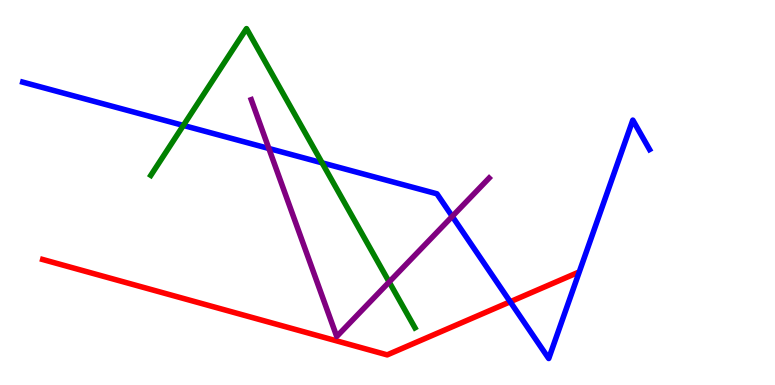[{'lines': ['blue', 'red'], 'intersections': [{'x': 6.58, 'y': 2.16}]}, {'lines': ['green', 'red'], 'intersections': []}, {'lines': ['purple', 'red'], 'intersections': []}, {'lines': ['blue', 'green'], 'intersections': [{'x': 2.37, 'y': 6.74}, {'x': 4.16, 'y': 5.77}]}, {'lines': ['blue', 'purple'], 'intersections': [{'x': 3.47, 'y': 6.14}, {'x': 5.84, 'y': 4.38}]}, {'lines': ['green', 'purple'], 'intersections': [{'x': 5.02, 'y': 2.68}]}]